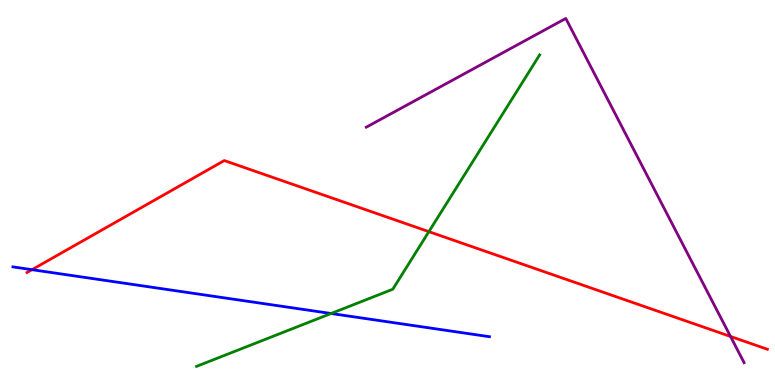[{'lines': ['blue', 'red'], 'intersections': [{'x': 0.413, 'y': 3.0}]}, {'lines': ['green', 'red'], 'intersections': [{'x': 5.53, 'y': 3.98}]}, {'lines': ['purple', 'red'], 'intersections': [{'x': 9.43, 'y': 1.26}]}, {'lines': ['blue', 'green'], 'intersections': [{'x': 4.27, 'y': 1.86}]}, {'lines': ['blue', 'purple'], 'intersections': []}, {'lines': ['green', 'purple'], 'intersections': []}]